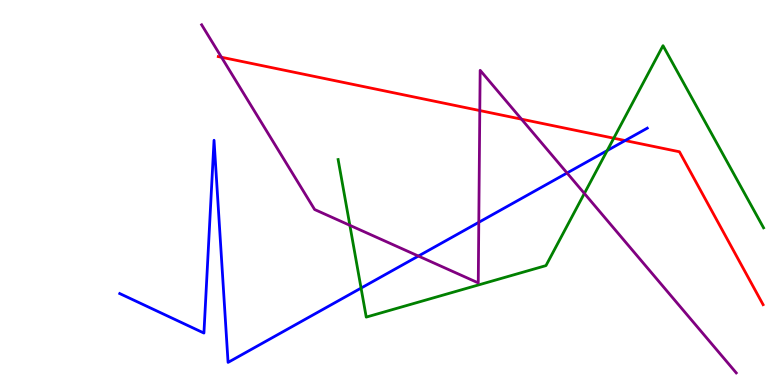[{'lines': ['blue', 'red'], 'intersections': [{'x': 8.07, 'y': 6.35}]}, {'lines': ['green', 'red'], 'intersections': [{'x': 7.92, 'y': 6.41}]}, {'lines': ['purple', 'red'], 'intersections': [{'x': 2.86, 'y': 8.51}, {'x': 6.19, 'y': 7.13}, {'x': 6.73, 'y': 6.9}]}, {'lines': ['blue', 'green'], 'intersections': [{'x': 4.66, 'y': 2.52}, {'x': 7.83, 'y': 6.09}]}, {'lines': ['blue', 'purple'], 'intersections': [{'x': 5.4, 'y': 3.35}, {'x': 6.18, 'y': 4.23}, {'x': 7.32, 'y': 5.51}]}, {'lines': ['green', 'purple'], 'intersections': [{'x': 4.51, 'y': 4.15}, {'x': 7.54, 'y': 4.98}]}]